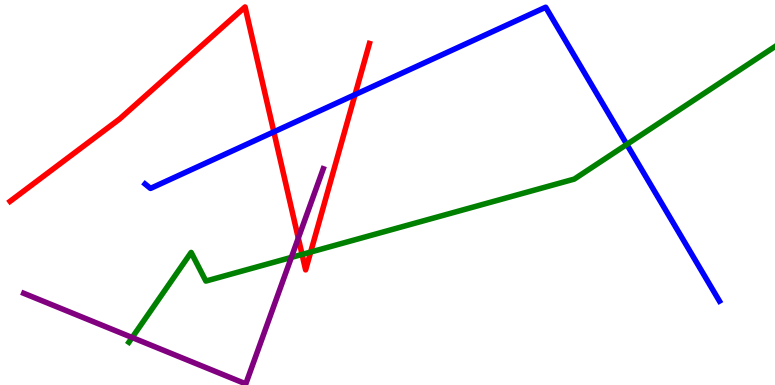[{'lines': ['blue', 'red'], 'intersections': [{'x': 3.53, 'y': 6.57}, {'x': 4.58, 'y': 7.54}]}, {'lines': ['green', 'red'], 'intersections': [{'x': 3.9, 'y': 3.39}, {'x': 4.01, 'y': 3.45}]}, {'lines': ['purple', 'red'], 'intersections': [{'x': 3.85, 'y': 3.82}]}, {'lines': ['blue', 'green'], 'intersections': [{'x': 8.09, 'y': 6.25}]}, {'lines': ['blue', 'purple'], 'intersections': []}, {'lines': ['green', 'purple'], 'intersections': [{'x': 1.71, 'y': 1.23}, {'x': 3.76, 'y': 3.31}]}]